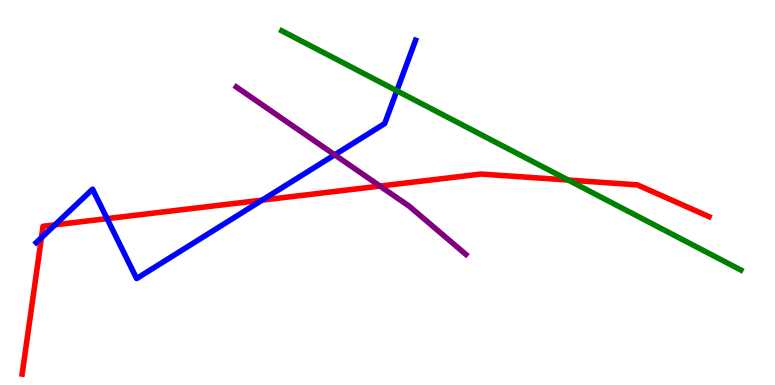[{'lines': ['blue', 'red'], 'intersections': [{'x': 0.535, 'y': 3.83}, {'x': 0.709, 'y': 4.16}, {'x': 1.38, 'y': 4.32}, {'x': 3.38, 'y': 4.8}]}, {'lines': ['green', 'red'], 'intersections': [{'x': 7.33, 'y': 5.32}]}, {'lines': ['purple', 'red'], 'intersections': [{'x': 4.9, 'y': 5.17}]}, {'lines': ['blue', 'green'], 'intersections': [{'x': 5.12, 'y': 7.64}]}, {'lines': ['blue', 'purple'], 'intersections': [{'x': 4.32, 'y': 5.98}]}, {'lines': ['green', 'purple'], 'intersections': []}]